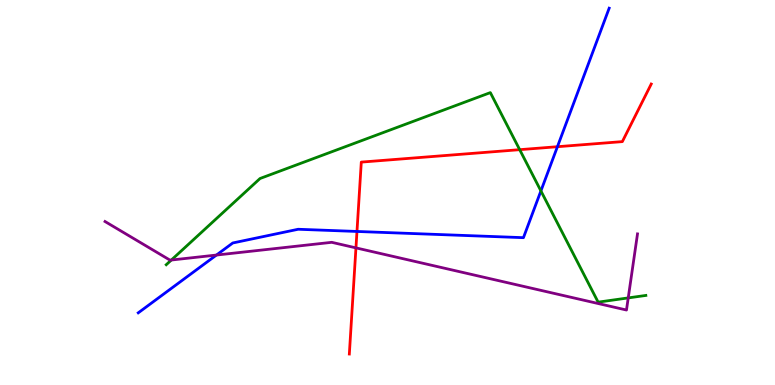[{'lines': ['blue', 'red'], 'intersections': [{'x': 4.61, 'y': 3.99}, {'x': 7.19, 'y': 6.19}]}, {'lines': ['green', 'red'], 'intersections': [{'x': 6.71, 'y': 6.11}]}, {'lines': ['purple', 'red'], 'intersections': [{'x': 4.59, 'y': 3.56}]}, {'lines': ['blue', 'green'], 'intersections': [{'x': 6.98, 'y': 5.04}]}, {'lines': ['blue', 'purple'], 'intersections': [{'x': 2.79, 'y': 3.38}]}, {'lines': ['green', 'purple'], 'intersections': [{'x': 2.21, 'y': 3.25}, {'x': 8.11, 'y': 2.26}]}]